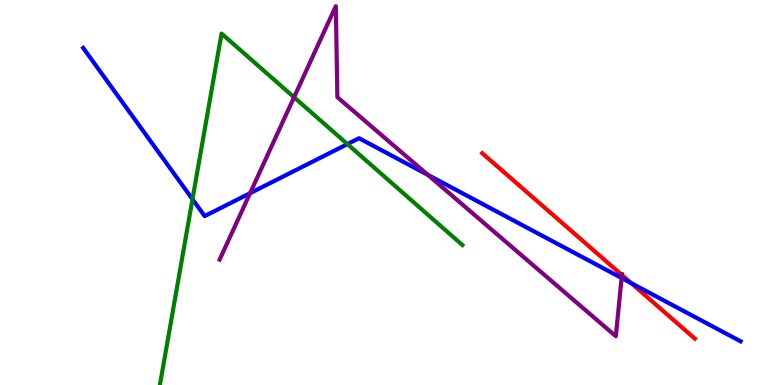[{'lines': ['blue', 'red'], 'intersections': [{'x': 8.14, 'y': 2.65}]}, {'lines': ['green', 'red'], 'intersections': []}, {'lines': ['purple', 'red'], 'intersections': [{'x': 8.02, 'y': 2.86}]}, {'lines': ['blue', 'green'], 'intersections': [{'x': 2.48, 'y': 4.83}, {'x': 4.48, 'y': 6.26}]}, {'lines': ['blue', 'purple'], 'intersections': [{'x': 3.23, 'y': 4.98}, {'x': 5.52, 'y': 5.46}, {'x': 8.02, 'y': 2.78}]}, {'lines': ['green', 'purple'], 'intersections': [{'x': 3.79, 'y': 7.47}]}]